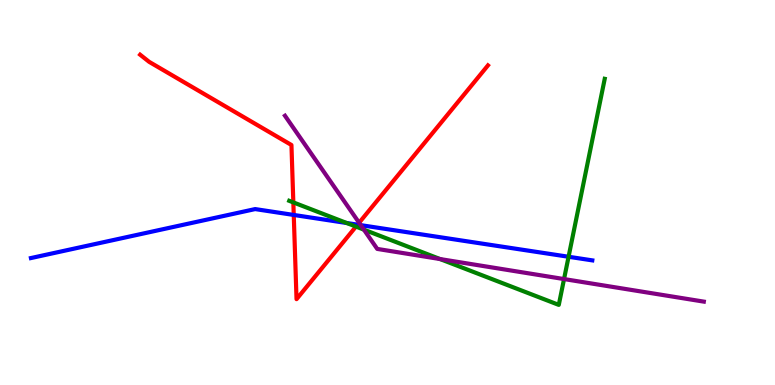[{'lines': ['blue', 'red'], 'intersections': [{'x': 3.79, 'y': 4.42}, {'x': 4.61, 'y': 4.16}]}, {'lines': ['green', 'red'], 'intersections': [{'x': 3.78, 'y': 4.74}, {'x': 4.59, 'y': 4.11}]}, {'lines': ['purple', 'red'], 'intersections': [{'x': 4.63, 'y': 4.21}]}, {'lines': ['blue', 'green'], 'intersections': [{'x': 4.47, 'y': 4.21}, {'x': 7.34, 'y': 3.33}]}, {'lines': ['blue', 'purple'], 'intersections': [{'x': 4.66, 'y': 4.15}]}, {'lines': ['green', 'purple'], 'intersections': [{'x': 4.7, 'y': 4.04}, {'x': 5.68, 'y': 3.27}, {'x': 7.28, 'y': 2.75}]}]